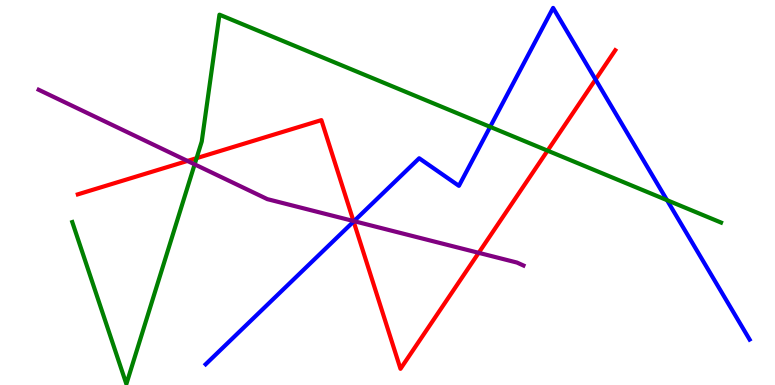[{'lines': ['blue', 'red'], 'intersections': [{'x': 4.56, 'y': 4.25}, {'x': 7.68, 'y': 7.93}]}, {'lines': ['green', 'red'], 'intersections': [{'x': 2.54, 'y': 5.89}, {'x': 7.07, 'y': 6.09}]}, {'lines': ['purple', 'red'], 'intersections': [{'x': 2.42, 'y': 5.82}, {'x': 4.56, 'y': 4.26}, {'x': 6.18, 'y': 3.43}]}, {'lines': ['blue', 'green'], 'intersections': [{'x': 6.32, 'y': 6.71}, {'x': 8.61, 'y': 4.8}]}, {'lines': ['blue', 'purple'], 'intersections': [{'x': 4.57, 'y': 4.26}]}, {'lines': ['green', 'purple'], 'intersections': [{'x': 2.51, 'y': 5.73}]}]